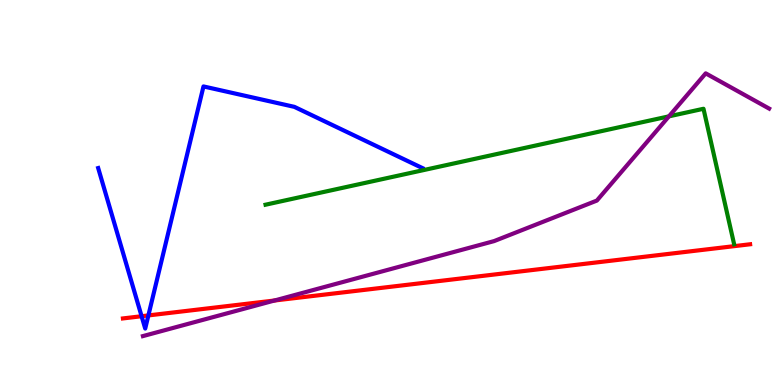[{'lines': ['blue', 'red'], 'intersections': [{'x': 1.83, 'y': 1.79}, {'x': 1.91, 'y': 1.81}]}, {'lines': ['green', 'red'], 'intersections': []}, {'lines': ['purple', 'red'], 'intersections': [{'x': 3.54, 'y': 2.19}]}, {'lines': ['blue', 'green'], 'intersections': []}, {'lines': ['blue', 'purple'], 'intersections': []}, {'lines': ['green', 'purple'], 'intersections': [{'x': 8.63, 'y': 6.98}]}]